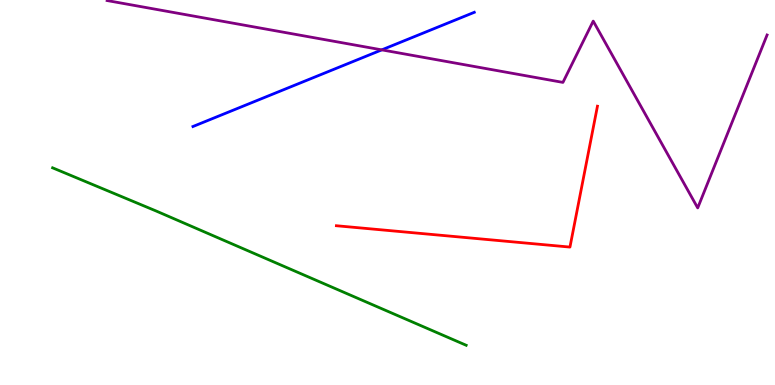[{'lines': ['blue', 'red'], 'intersections': []}, {'lines': ['green', 'red'], 'intersections': []}, {'lines': ['purple', 'red'], 'intersections': []}, {'lines': ['blue', 'green'], 'intersections': []}, {'lines': ['blue', 'purple'], 'intersections': [{'x': 4.93, 'y': 8.7}]}, {'lines': ['green', 'purple'], 'intersections': []}]